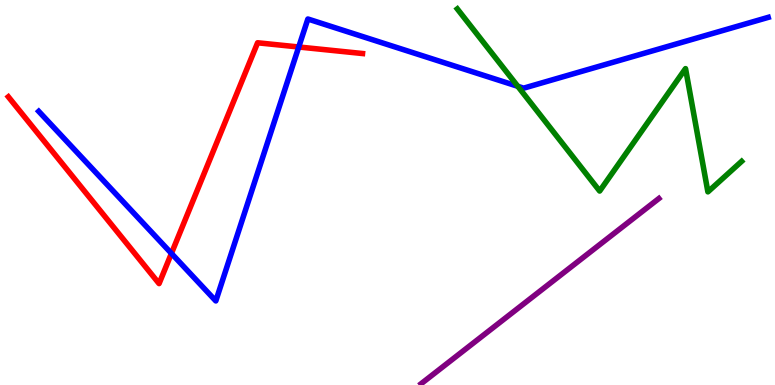[{'lines': ['blue', 'red'], 'intersections': [{'x': 2.21, 'y': 3.42}, {'x': 3.85, 'y': 8.78}]}, {'lines': ['green', 'red'], 'intersections': []}, {'lines': ['purple', 'red'], 'intersections': []}, {'lines': ['blue', 'green'], 'intersections': [{'x': 6.68, 'y': 7.76}]}, {'lines': ['blue', 'purple'], 'intersections': []}, {'lines': ['green', 'purple'], 'intersections': []}]